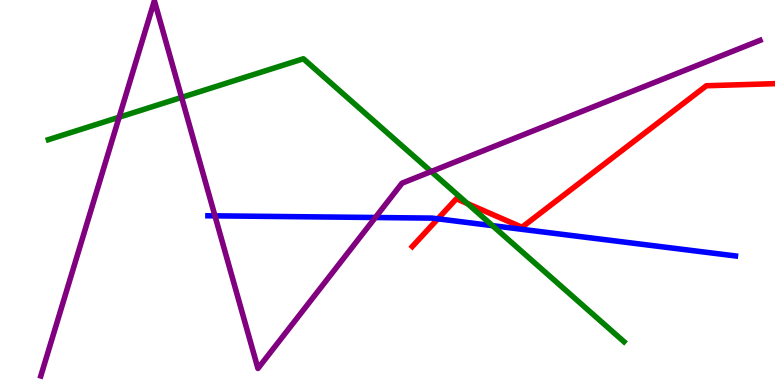[{'lines': ['blue', 'red'], 'intersections': [{'x': 5.65, 'y': 4.32}]}, {'lines': ['green', 'red'], 'intersections': [{'x': 6.03, 'y': 4.71}]}, {'lines': ['purple', 'red'], 'intersections': []}, {'lines': ['blue', 'green'], 'intersections': [{'x': 6.35, 'y': 4.14}]}, {'lines': ['blue', 'purple'], 'intersections': [{'x': 2.77, 'y': 4.39}, {'x': 4.84, 'y': 4.35}]}, {'lines': ['green', 'purple'], 'intersections': [{'x': 1.54, 'y': 6.96}, {'x': 2.34, 'y': 7.47}, {'x': 5.56, 'y': 5.54}]}]